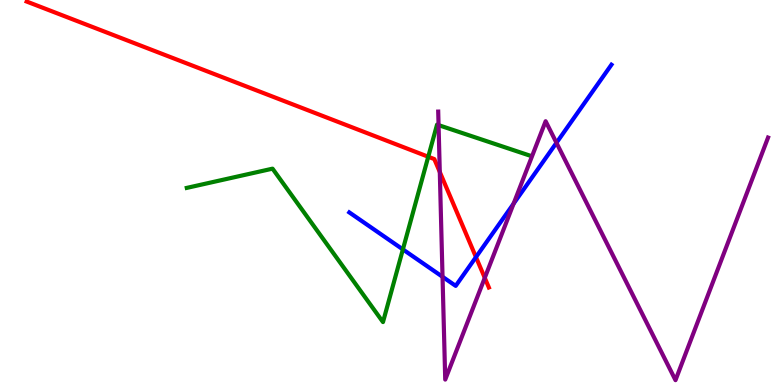[{'lines': ['blue', 'red'], 'intersections': [{'x': 6.14, 'y': 3.32}]}, {'lines': ['green', 'red'], 'intersections': [{'x': 5.53, 'y': 5.93}]}, {'lines': ['purple', 'red'], 'intersections': [{'x': 5.67, 'y': 5.53}, {'x': 6.26, 'y': 2.78}]}, {'lines': ['blue', 'green'], 'intersections': [{'x': 5.2, 'y': 3.52}]}, {'lines': ['blue', 'purple'], 'intersections': [{'x': 5.71, 'y': 2.81}, {'x': 6.63, 'y': 4.71}, {'x': 7.18, 'y': 6.29}]}, {'lines': ['green', 'purple'], 'intersections': [{'x': 5.66, 'y': 6.75}]}]